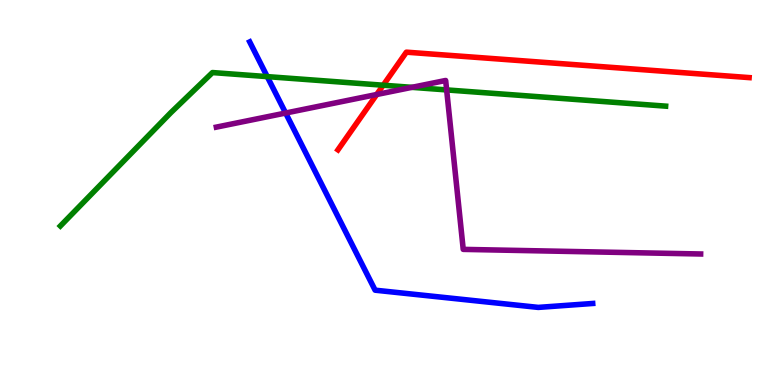[{'lines': ['blue', 'red'], 'intersections': []}, {'lines': ['green', 'red'], 'intersections': [{'x': 4.94, 'y': 7.79}]}, {'lines': ['purple', 'red'], 'intersections': [{'x': 4.86, 'y': 7.55}]}, {'lines': ['blue', 'green'], 'intersections': [{'x': 3.45, 'y': 8.01}]}, {'lines': ['blue', 'purple'], 'intersections': [{'x': 3.69, 'y': 7.06}]}, {'lines': ['green', 'purple'], 'intersections': [{'x': 5.32, 'y': 7.73}, {'x': 5.76, 'y': 7.66}]}]